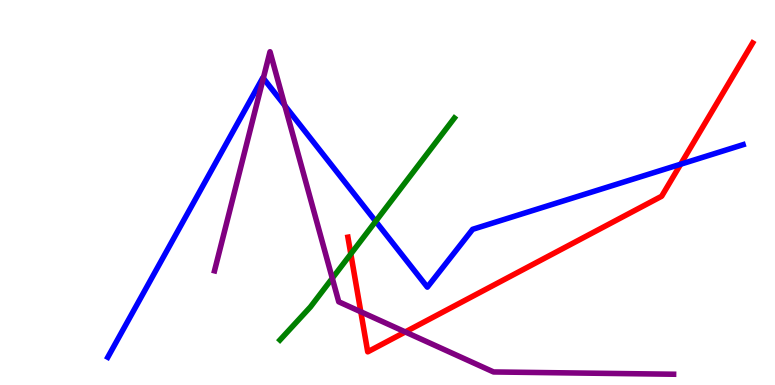[{'lines': ['blue', 'red'], 'intersections': [{'x': 8.78, 'y': 5.73}]}, {'lines': ['green', 'red'], 'intersections': [{'x': 4.53, 'y': 3.4}]}, {'lines': ['purple', 'red'], 'intersections': [{'x': 4.66, 'y': 1.9}, {'x': 5.23, 'y': 1.38}]}, {'lines': ['blue', 'green'], 'intersections': [{'x': 4.85, 'y': 4.25}]}, {'lines': ['blue', 'purple'], 'intersections': [{'x': 3.4, 'y': 7.97}, {'x': 3.68, 'y': 7.26}]}, {'lines': ['green', 'purple'], 'intersections': [{'x': 4.29, 'y': 2.77}]}]